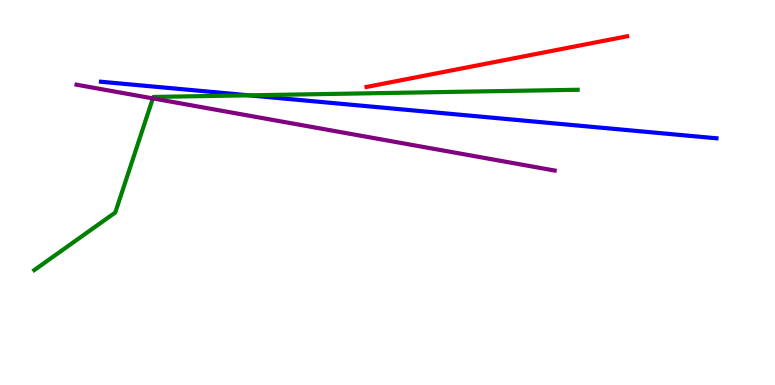[{'lines': ['blue', 'red'], 'intersections': []}, {'lines': ['green', 'red'], 'intersections': []}, {'lines': ['purple', 'red'], 'intersections': []}, {'lines': ['blue', 'green'], 'intersections': [{'x': 3.21, 'y': 7.52}]}, {'lines': ['blue', 'purple'], 'intersections': []}, {'lines': ['green', 'purple'], 'intersections': [{'x': 1.97, 'y': 7.44}]}]